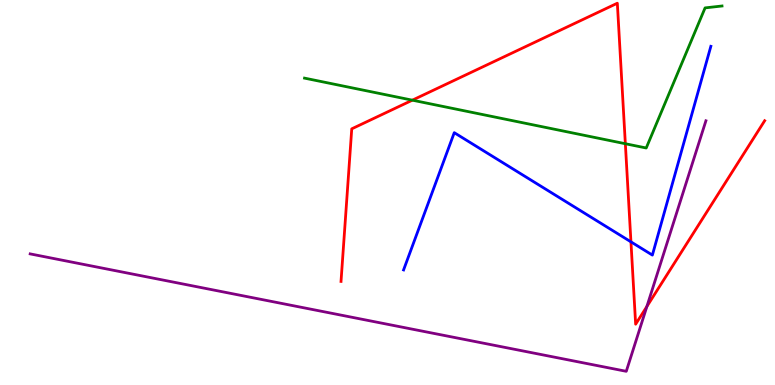[{'lines': ['blue', 'red'], 'intersections': [{'x': 8.14, 'y': 3.72}]}, {'lines': ['green', 'red'], 'intersections': [{'x': 5.32, 'y': 7.4}, {'x': 8.07, 'y': 6.27}]}, {'lines': ['purple', 'red'], 'intersections': [{'x': 8.35, 'y': 2.04}]}, {'lines': ['blue', 'green'], 'intersections': []}, {'lines': ['blue', 'purple'], 'intersections': []}, {'lines': ['green', 'purple'], 'intersections': []}]